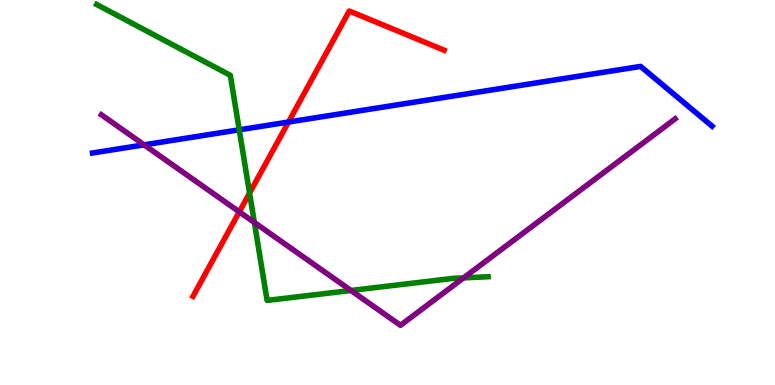[{'lines': ['blue', 'red'], 'intersections': [{'x': 3.72, 'y': 6.83}]}, {'lines': ['green', 'red'], 'intersections': [{'x': 3.22, 'y': 4.98}]}, {'lines': ['purple', 'red'], 'intersections': [{'x': 3.09, 'y': 4.5}]}, {'lines': ['blue', 'green'], 'intersections': [{'x': 3.09, 'y': 6.63}]}, {'lines': ['blue', 'purple'], 'intersections': [{'x': 1.86, 'y': 6.24}]}, {'lines': ['green', 'purple'], 'intersections': [{'x': 3.28, 'y': 4.22}, {'x': 4.53, 'y': 2.46}, {'x': 5.98, 'y': 2.78}]}]